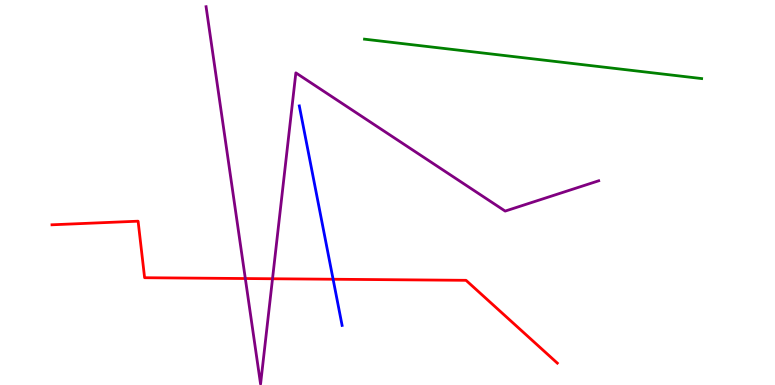[{'lines': ['blue', 'red'], 'intersections': [{'x': 4.3, 'y': 2.75}]}, {'lines': ['green', 'red'], 'intersections': []}, {'lines': ['purple', 'red'], 'intersections': [{'x': 3.17, 'y': 2.77}, {'x': 3.52, 'y': 2.76}]}, {'lines': ['blue', 'green'], 'intersections': []}, {'lines': ['blue', 'purple'], 'intersections': []}, {'lines': ['green', 'purple'], 'intersections': []}]